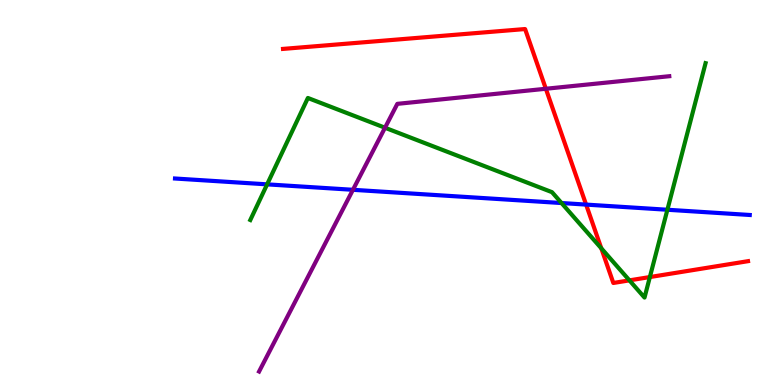[{'lines': ['blue', 'red'], 'intersections': [{'x': 7.56, 'y': 4.69}]}, {'lines': ['green', 'red'], 'intersections': [{'x': 7.76, 'y': 3.55}, {'x': 8.12, 'y': 2.72}, {'x': 8.39, 'y': 2.8}]}, {'lines': ['purple', 'red'], 'intersections': [{'x': 7.04, 'y': 7.69}]}, {'lines': ['blue', 'green'], 'intersections': [{'x': 3.45, 'y': 5.21}, {'x': 7.25, 'y': 4.73}, {'x': 8.61, 'y': 4.55}]}, {'lines': ['blue', 'purple'], 'intersections': [{'x': 4.55, 'y': 5.07}]}, {'lines': ['green', 'purple'], 'intersections': [{'x': 4.97, 'y': 6.68}]}]